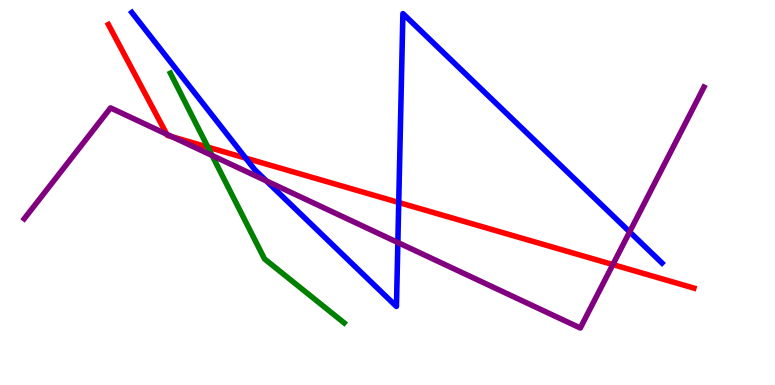[{'lines': ['blue', 'red'], 'intersections': [{'x': 3.17, 'y': 5.89}, {'x': 5.15, 'y': 4.74}]}, {'lines': ['green', 'red'], 'intersections': [{'x': 2.68, 'y': 6.18}]}, {'lines': ['purple', 'red'], 'intersections': [{'x': 2.15, 'y': 6.51}, {'x': 2.22, 'y': 6.45}, {'x': 7.91, 'y': 3.13}]}, {'lines': ['blue', 'green'], 'intersections': []}, {'lines': ['blue', 'purple'], 'intersections': [{'x': 3.44, 'y': 5.3}, {'x': 5.13, 'y': 3.7}, {'x': 8.12, 'y': 3.98}]}, {'lines': ['green', 'purple'], 'intersections': [{'x': 2.74, 'y': 5.96}]}]